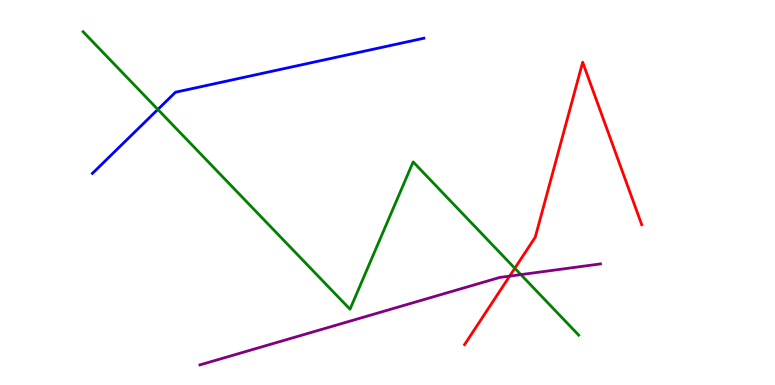[{'lines': ['blue', 'red'], 'intersections': []}, {'lines': ['green', 'red'], 'intersections': [{'x': 6.64, 'y': 3.03}]}, {'lines': ['purple', 'red'], 'intersections': [{'x': 6.58, 'y': 2.83}]}, {'lines': ['blue', 'green'], 'intersections': [{'x': 2.04, 'y': 7.16}]}, {'lines': ['blue', 'purple'], 'intersections': []}, {'lines': ['green', 'purple'], 'intersections': [{'x': 6.72, 'y': 2.87}]}]